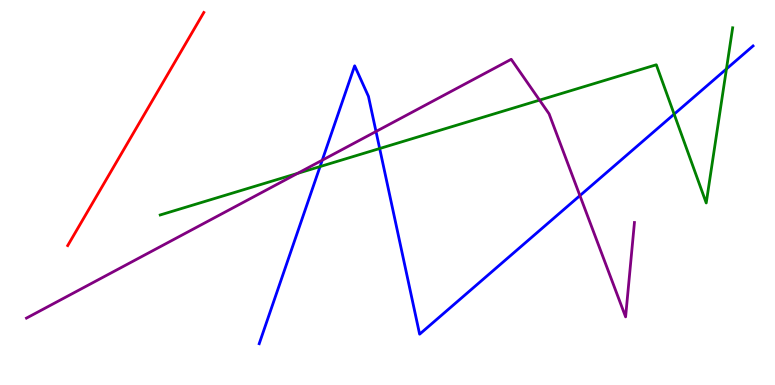[{'lines': ['blue', 'red'], 'intersections': []}, {'lines': ['green', 'red'], 'intersections': []}, {'lines': ['purple', 'red'], 'intersections': []}, {'lines': ['blue', 'green'], 'intersections': [{'x': 4.13, 'y': 5.67}, {'x': 4.9, 'y': 6.14}, {'x': 8.7, 'y': 7.03}, {'x': 9.37, 'y': 8.21}]}, {'lines': ['blue', 'purple'], 'intersections': [{'x': 4.16, 'y': 5.84}, {'x': 4.85, 'y': 6.58}, {'x': 7.48, 'y': 4.92}]}, {'lines': ['green', 'purple'], 'intersections': [{'x': 3.84, 'y': 5.5}, {'x': 6.96, 'y': 7.4}]}]